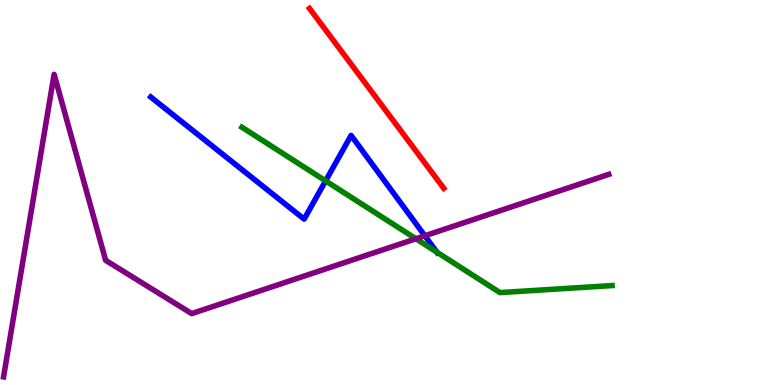[{'lines': ['blue', 'red'], 'intersections': []}, {'lines': ['green', 'red'], 'intersections': []}, {'lines': ['purple', 'red'], 'intersections': []}, {'lines': ['blue', 'green'], 'intersections': [{'x': 4.2, 'y': 5.3}, {'x': 5.64, 'y': 3.45}]}, {'lines': ['blue', 'purple'], 'intersections': [{'x': 5.48, 'y': 3.88}]}, {'lines': ['green', 'purple'], 'intersections': [{'x': 5.37, 'y': 3.8}]}]